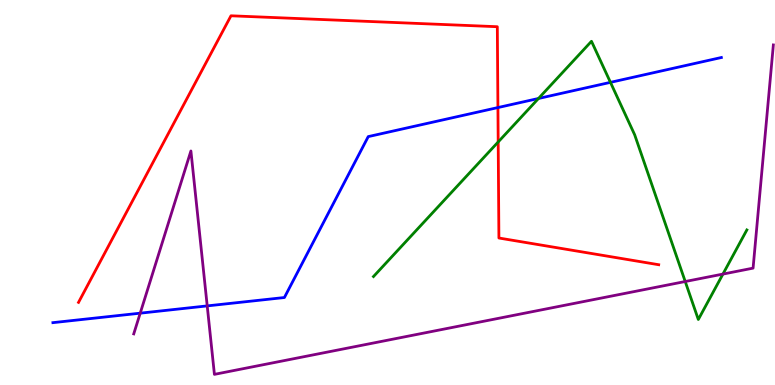[{'lines': ['blue', 'red'], 'intersections': [{'x': 6.42, 'y': 7.21}]}, {'lines': ['green', 'red'], 'intersections': [{'x': 6.43, 'y': 6.31}]}, {'lines': ['purple', 'red'], 'intersections': []}, {'lines': ['blue', 'green'], 'intersections': [{'x': 6.95, 'y': 7.44}, {'x': 7.88, 'y': 7.86}]}, {'lines': ['blue', 'purple'], 'intersections': [{'x': 1.81, 'y': 1.87}, {'x': 2.67, 'y': 2.05}]}, {'lines': ['green', 'purple'], 'intersections': [{'x': 8.84, 'y': 2.69}, {'x': 9.33, 'y': 2.88}]}]